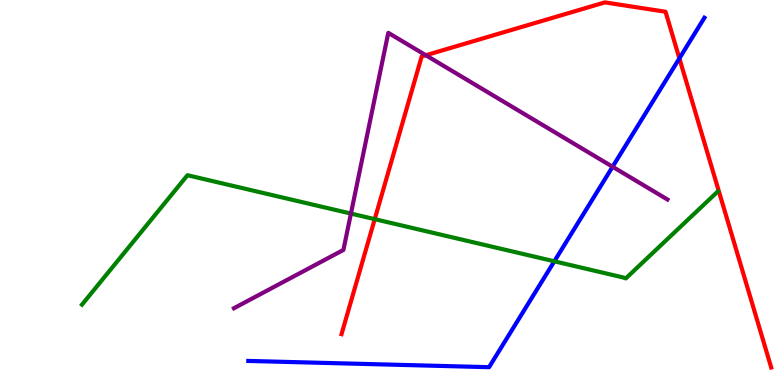[{'lines': ['blue', 'red'], 'intersections': [{'x': 8.77, 'y': 8.48}]}, {'lines': ['green', 'red'], 'intersections': [{'x': 4.84, 'y': 4.31}]}, {'lines': ['purple', 'red'], 'intersections': [{'x': 5.49, 'y': 8.57}]}, {'lines': ['blue', 'green'], 'intersections': [{'x': 7.15, 'y': 3.21}]}, {'lines': ['blue', 'purple'], 'intersections': [{'x': 7.9, 'y': 5.67}]}, {'lines': ['green', 'purple'], 'intersections': [{'x': 4.53, 'y': 4.45}]}]